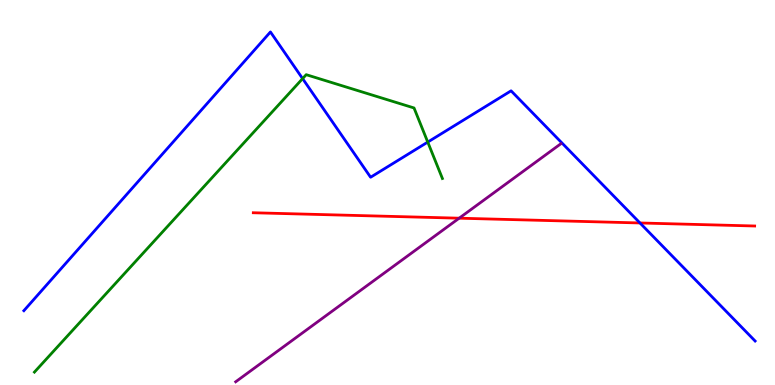[{'lines': ['blue', 'red'], 'intersections': [{'x': 8.26, 'y': 4.21}]}, {'lines': ['green', 'red'], 'intersections': []}, {'lines': ['purple', 'red'], 'intersections': [{'x': 5.92, 'y': 4.33}]}, {'lines': ['blue', 'green'], 'intersections': [{'x': 3.9, 'y': 7.96}, {'x': 5.52, 'y': 6.31}]}, {'lines': ['blue', 'purple'], 'intersections': []}, {'lines': ['green', 'purple'], 'intersections': []}]